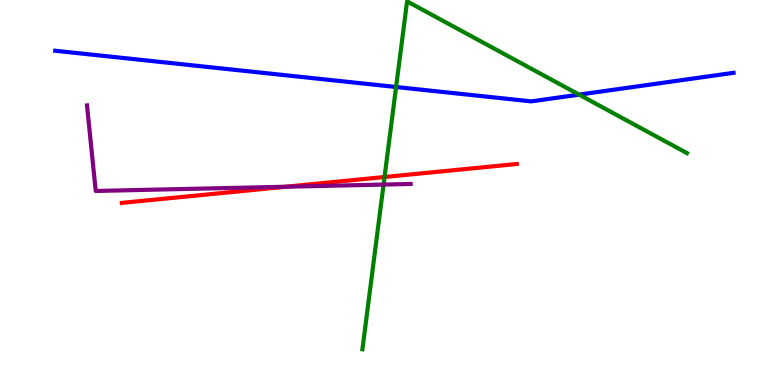[{'lines': ['blue', 'red'], 'intersections': []}, {'lines': ['green', 'red'], 'intersections': [{'x': 4.96, 'y': 5.4}]}, {'lines': ['purple', 'red'], 'intersections': [{'x': 3.69, 'y': 5.15}]}, {'lines': ['blue', 'green'], 'intersections': [{'x': 5.11, 'y': 7.74}, {'x': 7.47, 'y': 7.54}]}, {'lines': ['blue', 'purple'], 'intersections': []}, {'lines': ['green', 'purple'], 'intersections': [{'x': 4.95, 'y': 5.21}]}]